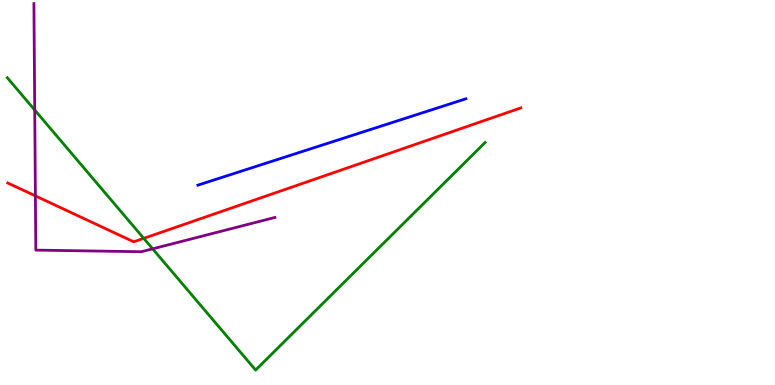[{'lines': ['blue', 'red'], 'intersections': []}, {'lines': ['green', 'red'], 'intersections': [{'x': 1.85, 'y': 3.81}]}, {'lines': ['purple', 'red'], 'intersections': [{'x': 0.457, 'y': 4.91}]}, {'lines': ['blue', 'green'], 'intersections': []}, {'lines': ['blue', 'purple'], 'intersections': []}, {'lines': ['green', 'purple'], 'intersections': [{'x': 0.448, 'y': 7.14}, {'x': 1.97, 'y': 3.54}]}]